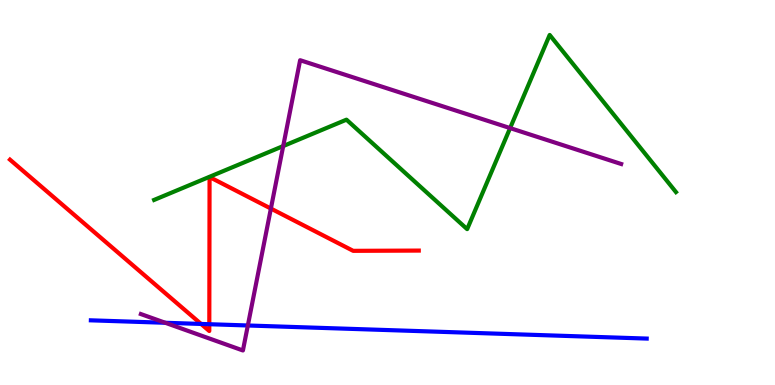[{'lines': ['blue', 'red'], 'intersections': [{'x': 2.59, 'y': 1.59}, {'x': 2.7, 'y': 1.58}]}, {'lines': ['green', 'red'], 'intersections': []}, {'lines': ['purple', 'red'], 'intersections': [{'x': 3.5, 'y': 4.58}]}, {'lines': ['blue', 'green'], 'intersections': []}, {'lines': ['blue', 'purple'], 'intersections': [{'x': 2.13, 'y': 1.62}, {'x': 3.2, 'y': 1.55}]}, {'lines': ['green', 'purple'], 'intersections': [{'x': 3.65, 'y': 6.21}, {'x': 6.58, 'y': 6.67}]}]